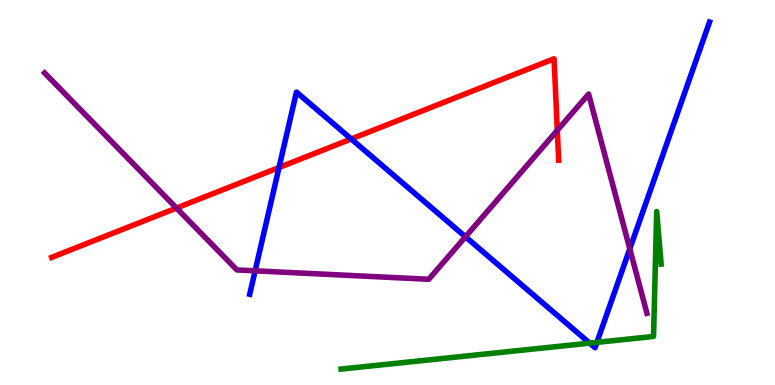[{'lines': ['blue', 'red'], 'intersections': [{'x': 3.6, 'y': 5.65}, {'x': 4.53, 'y': 6.39}]}, {'lines': ['green', 'red'], 'intersections': []}, {'lines': ['purple', 'red'], 'intersections': [{'x': 2.28, 'y': 4.6}, {'x': 7.19, 'y': 6.61}]}, {'lines': ['blue', 'green'], 'intersections': [{'x': 7.61, 'y': 1.09}, {'x': 7.7, 'y': 1.11}]}, {'lines': ['blue', 'purple'], 'intersections': [{'x': 3.29, 'y': 2.97}, {'x': 6.01, 'y': 3.85}, {'x': 8.13, 'y': 3.54}]}, {'lines': ['green', 'purple'], 'intersections': []}]